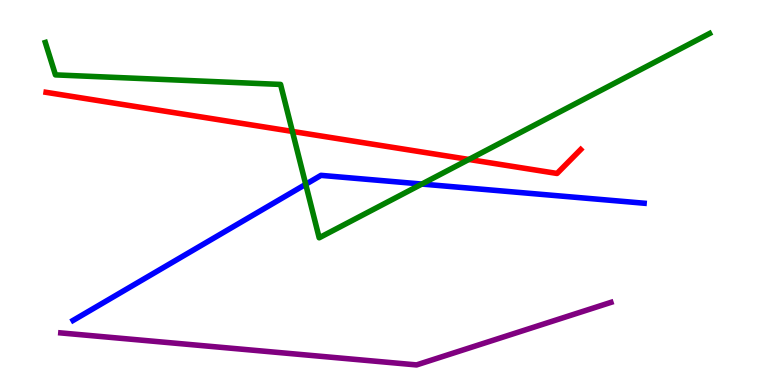[{'lines': ['blue', 'red'], 'intersections': []}, {'lines': ['green', 'red'], 'intersections': [{'x': 3.77, 'y': 6.59}, {'x': 6.05, 'y': 5.86}]}, {'lines': ['purple', 'red'], 'intersections': []}, {'lines': ['blue', 'green'], 'intersections': [{'x': 3.94, 'y': 5.21}, {'x': 5.44, 'y': 5.22}]}, {'lines': ['blue', 'purple'], 'intersections': []}, {'lines': ['green', 'purple'], 'intersections': []}]